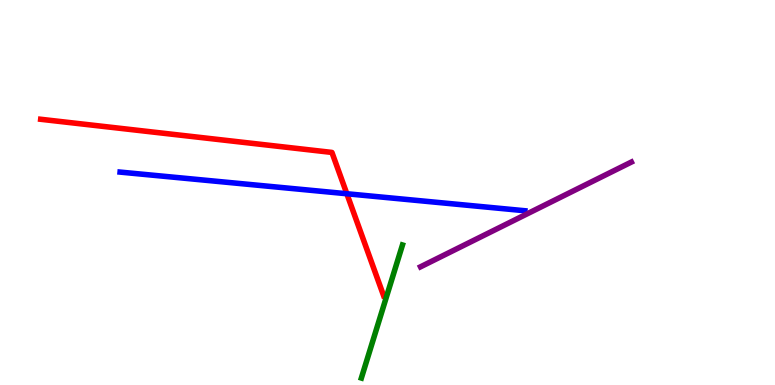[{'lines': ['blue', 'red'], 'intersections': [{'x': 4.48, 'y': 4.97}]}, {'lines': ['green', 'red'], 'intersections': []}, {'lines': ['purple', 'red'], 'intersections': []}, {'lines': ['blue', 'green'], 'intersections': []}, {'lines': ['blue', 'purple'], 'intersections': []}, {'lines': ['green', 'purple'], 'intersections': []}]